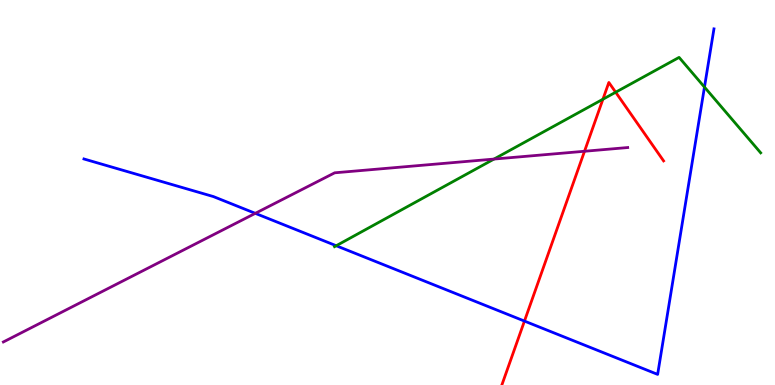[{'lines': ['blue', 'red'], 'intersections': [{'x': 6.77, 'y': 1.66}]}, {'lines': ['green', 'red'], 'intersections': [{'x': 7.78, 'y': 7.42}, {'x': 7.94, 'y': 7.6}]}, {'lines': ['purple', 'red'], 'intersections': [{'x': 7.54, 'y': 6.07}]}, {'lines': ['blue', 'green'], 'intersections': [{'x': 4.34, 'y': 3.62}, {'x': 9.09, 'y': 7.74}]}, {'lines': ['blue', 'purple'], 'intersections': [{'x': 3.29, 'y': 4.46}]}, {'lines': ['green', 'purple'], 'intersections': [{'x': 6.37, 'y': 5.87}]}]